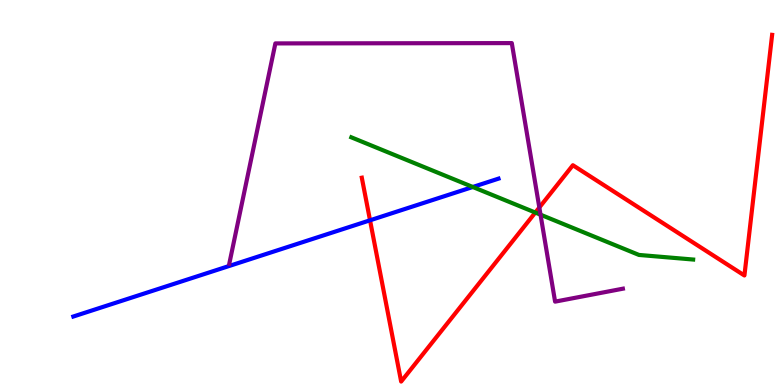[{'lines': ['blue', 'red'], 'intersections': [{'x': 4.77, 'y': 4.28}]}, {'lines': ['green', 'red'], 'intersections': [{'x': 6.91, 'y': 4.48}]}, {'lines': ['purple', 'red'], 'intersections': [{'x': 6.96, 'y': 4.61}]}, {'lines': ['blue', 'green'], 'intersections': [{'x': 6.1, 'y': 5.14}]}, {'lines': ['blue', 'purple'], 'intersections': []}, {'lines': ['green', 'purple'], 'intersections': [{'x': 6.97, 'y': 4.42}]}]